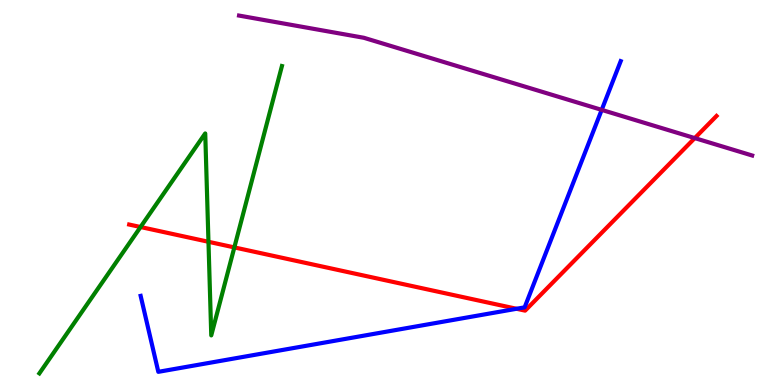[{'lines': ['blue', 'red'], 'intersections': [{'x': 6.67, 'y': 1.98}]}, {'lines': ['green', 'red'], 'intersections': [{'x': 1.81, 'y': 4.1}, {'x': 2.69, 'y': 3.72}, {'x': 3.02, 'y': 3.57}]}, {'lines': ['purple', 'red'], 'intersections': [{'x': 8.96, 'y': 6.41}]}, {'lines': ['blue', 'green'], 'intersections': []}, {'lines': ['blue', 'purple'], 'intersections': [{'x': 7.76, 'y': 7.15}]}, {'lines': ['green', 'purple'], 'intersections': []}]